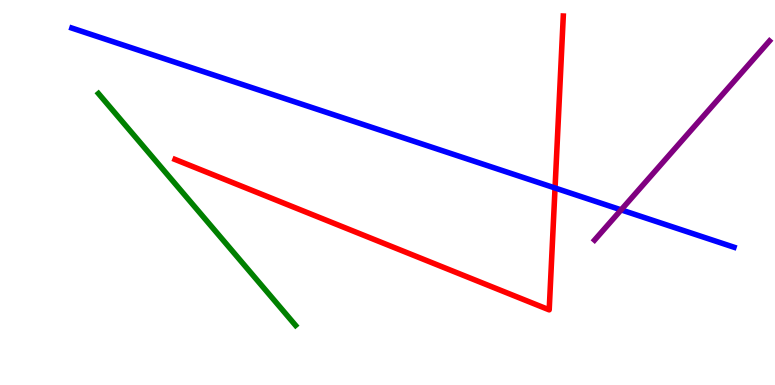[{'lines': ['blue', 'red'], 'intersections': [{'x': 7.16, 'y': 5.12}]}, {'lines': ['green', 'red'], 'intersections': []}, {'lines': ['purple', 'red'], 'intersections': []}, {'lines': ['blue', 'green'], 'intersections': []}, {'lines': ['blue', 'purple'], 'intersections': [{'x': 8.01, 'y': 4.55}]}, {'lines': ['green', 'purple'], 'intersections': []}]